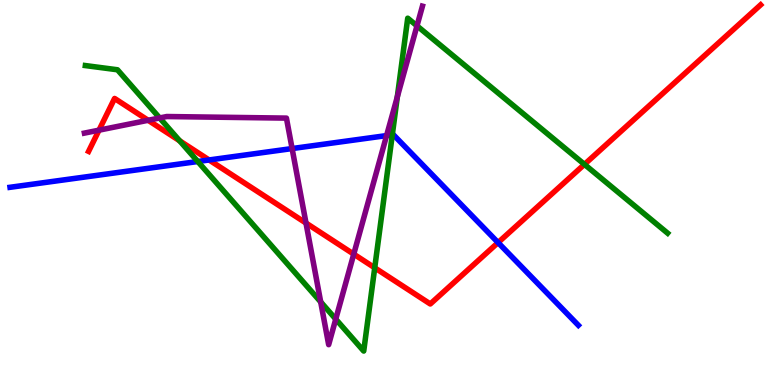[{'lines': ['blue', 'red'], 'intersections': [{'x': 2.7, 'y': 5.85}, {'x': 6.43, 'y': 3.7}]}, {'lines': ['green', 'red'], 'intersections': [{'x': 2.32, 'y': 6.34}, {'x': 4.84, 'y': 3.04}, {'x': 7.54, 'y': 5.73}]}, {'lines': ['purple', 'red'], 'intersections': [{'x': 1.28, 'y': 6.62}, {'x': 1.91, 'y': 6.88}, {'x': 3.95, 'y': 4.21}, {'x': 4.56, 'y': 3.4}]}, {'lines': ['blue', 'green'], 'intersections': [{'x': 2.55, 'y': 5.8}, {'x': 5.06, 'y': 6.5}]}, {'lines': ['blue', 'purple'], 'intersections': [{'x': 3.77, 'y': 6.14}, {'x': 4.99, 'y': 6.48}]}, {'lines': ['green', 'purple'], 'intersections': [{'x': 2.06, 'y': 6.94}, {'x': 4.14, 'y': 2.16}, {'x': 4.33, 'y': 1.71}, {'x': 5.13, 'y': 7.48}, {'x': 5.38, 'y': 9.33}]}]